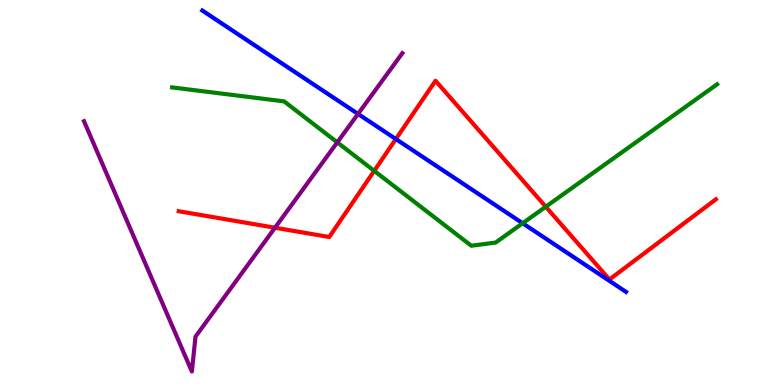[{'lines': ['blue', 'red'], 'intersections': [{'x': 5.11, 'y': 6.39}]}, {'lines': ['green', 'red'], 'intersections': [{'x': 4.83, 'y': 5.56}, {'x': 7.04, 'y': 4.63}]}, {'lines': ['purple', 'red'], 'intersections': [{'x': 3.55, 'y': 4.09}]}, {'lines': ['blue', 'green'], 'intersections': [{'x': 6.74, 'y': 4.2}]}, {'lines': ['blue', 'purple'], 'intersections': [{'x': 4.62, 'y': 7.04}]}, {'lines': ['green', 'purple'], 'intersections': [{'x': 4.35, 'y': 6.3}]}]